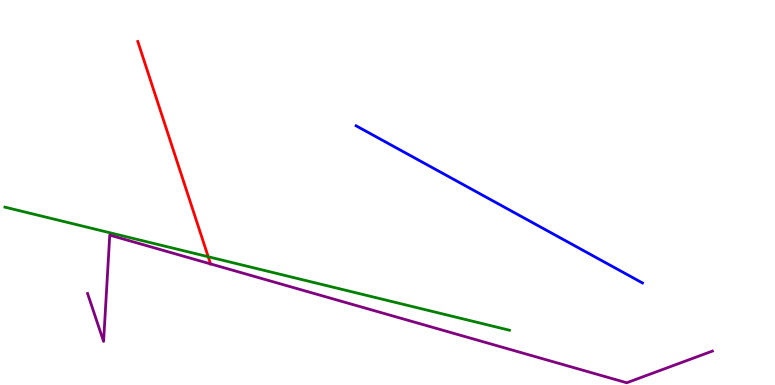[{'lines': ['blue', 'red'], 'intersections': []}, {'lines': ['green', 'red'], 'intersections': [{'x': 2.69, 'y': 3.33}]}, {'lines': ['purple', 'red'], 'intersections': [{'x': 2.72, 'y': 3.15}]}, {'lines': ['blue', 'green'], 'intersections': []}, {'lines': ['blue', 'purple'], 'intersections': []}, {'lines': ['green', 'purple'], 'intersections': []}]